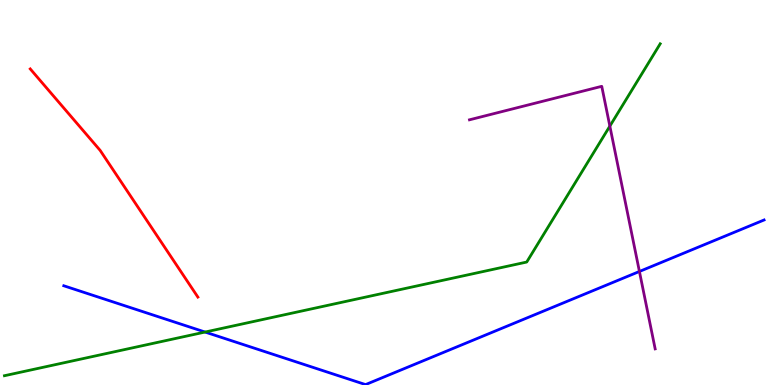[{'lines': ['blue', 'red'], 'intersections': []}, {'lines': ['green', 'red'], 'intersections': []}, {'lines': ['purple', 'red'], 'intersections': []}, {'lines': ['blue', 'green'], 'intersections': [{'x': 2.65, 'y': 1.38}]}, {'lines': ['blue', 'purple'], 'intersections': [{'x': 8.25, 'y': 2.95}]}, {'lines': ['green', 'purple'], 'intersections': [{'x': 7.87, 'y': 6.72}]}]